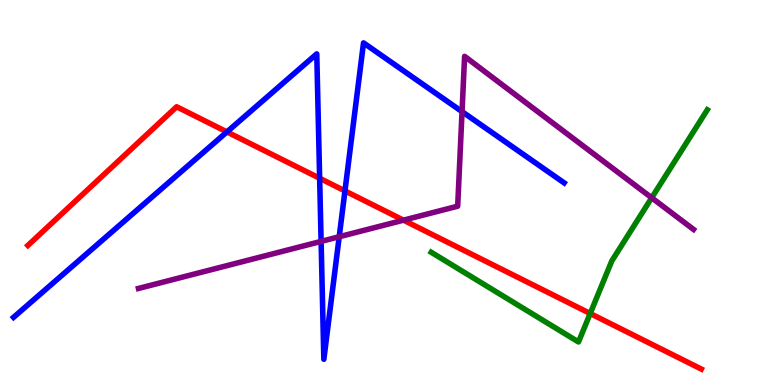[{'lines': ['blue', 'red'], 'intersections': [{'x': 2.93, 'y': 6.57}, {'x': 4.12, 'y': 5.37}, {'x': 4.45, 'y': 5.04}]}, {'lines': ['green', 'red'], 'intersections': [{'x': 7.62, 'y': 1.86}]}, {'lines': ['purple', 'red'], 'intersections': [{'x': 5.21, 'y': 4.28}]}, {'lines': ['blue', 'green'], 'intersections': []}, {'lines': ['blue', 'purple'], 'intersections': [{'x': 4.14, 'y': 3.73}, {'x': 4.38, 'y': 3.85}, {'x': 5.96, 'y': 7.1}]}, {'lines': ['green', 'purple'], 'intersections': [{'x': 8.41, 'y': 4.86}]}]